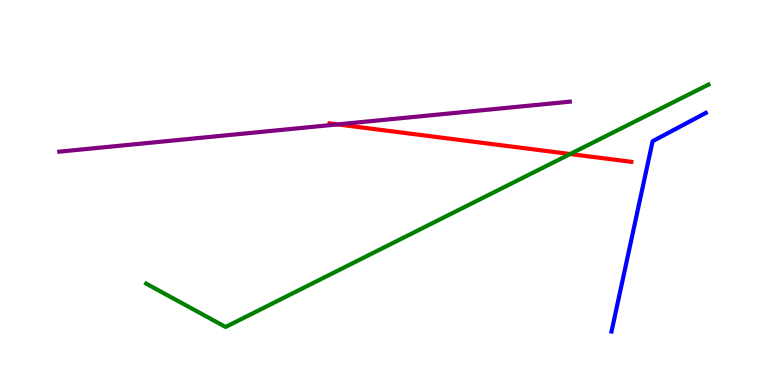[{'lines': ['blue', 'red'], 'intersections': []}, {'lines': ['green', 'red'], 'intersections': [{'x': 7.36, 'y': 6.0}]}, {'lines': ['purple', 'red'], 'intersections': [{'x': 4.36, 'y': 6.77}]}, {'lines': ['blue', 'green'], 'intersections': []}, {'lines': ['blue', 'purple'], 'intersections': []}, {'lines': ['green', 'purple'], 'intersections': []}]